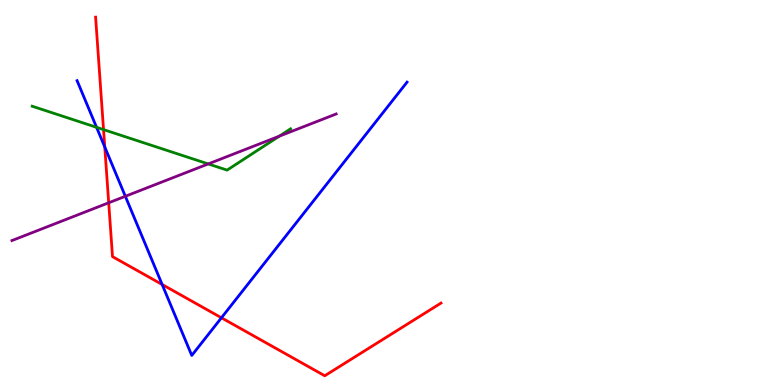[{'lines': ['blue', 'red'], 'intersections': [{'x': 1.35, 'y': 6.18}, {'x': 2.09, 'y': 2.61}, {'x': 2.86, 'y': 1.75}]}, {'lines': ['green', 'red'], 'intersections': [{'x': 1.34, 'y': 6.63}]}, {'lines': ['purple', 'red'], 'intersections': [{'x': 1.4, 'y': 4.73}]}, {'lines': ['blue', 'green'], 'intersections': [{'x': 1.25, 'y': 6.69}]}, {'lines': ['blue', 'purple'], 'intersections': [{'x': 1.62, 'y': 4.9}]}, {'lines': ['green', 'purple'], 'intersections': [{'x': 2.69, 'y': 5.74}, {'x': 3.6, 'y': 6.46}]}]